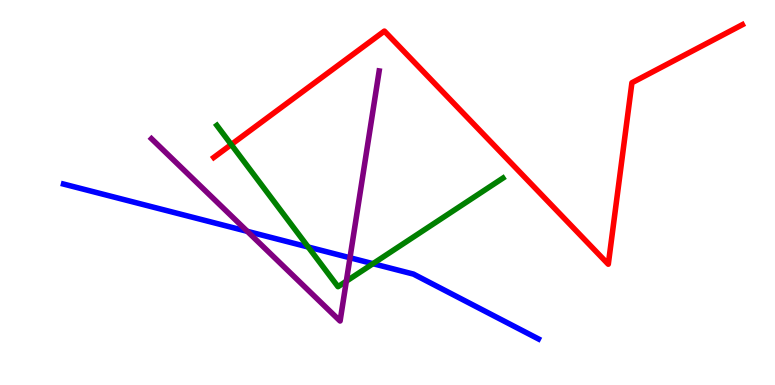[{'lines': ['blue', 'red'], 'intersections': []}, {'lines': ['green', 'red'], 'intersections': [{'x': 2.98, 'y': 6.25}]}, {'lines': ['purple', 'red'], 'intersections': []}, {'lines': ['blue', 'green'], 'intersections': [{'x': 3.98, 'y': 3.58}, {'x': 4.81, 'y': 3.15}]}, {'lines': ['blue', 'purple'], 'intersections': [{'x': 3.19, 'y': 3.99}, {'x': 4.52, 'y': 3.3}]}, {'lines': ['green', 'purple'], 'intersections': [{'x': 4.47, 'y': 2.7}]}]